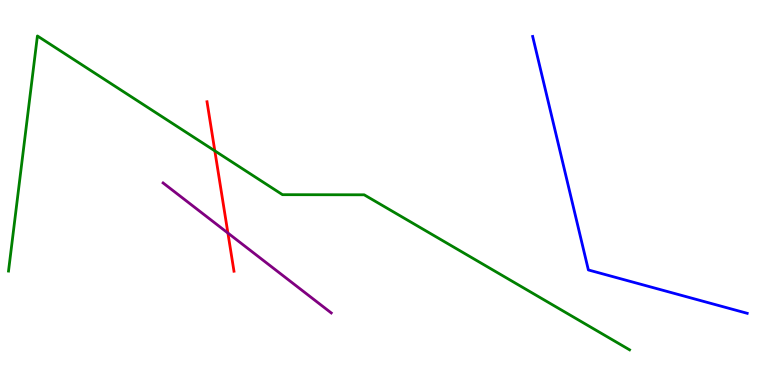[{'lines': ['blue', 'red'], 'intersections': []}, {'lines': ['green', 'red'], 'intersections': [{'x': 2.77, 'y': 6.08}]}, {'lines': ['purple', 'red'], 'intersections': [{'x': 2.94, 'y': 3.95}]}, {'lines': ['blue', 'green'], 'intersections': []}, {'lines': ['blue', 'purple'], 'intersections': []}, {'lines': ['green', 'purple'], 'intersections': []}]